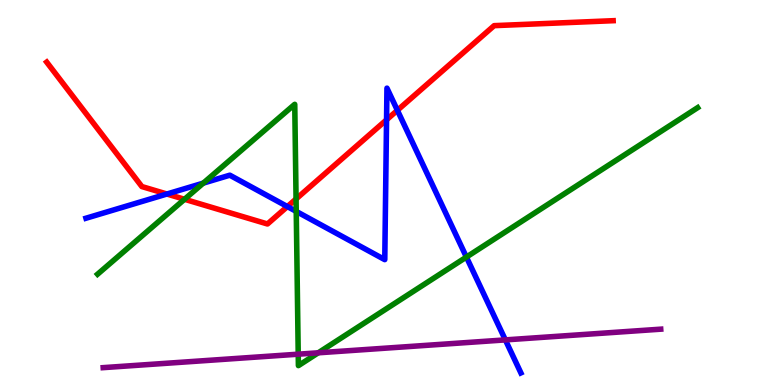[{'lines': ['blue', 'red'], 'intersections': [{'x': 2.15, 'y': 4.96}, {'x': 3.71, 'y': 4.63}, {'x': 4.99, 'y': 6.89}, {'x': 5.13, 'y': 7.13}]}, {'lines': ['green', 'red'], 'intersections': [{'x': 2.38, 'y': 4.82}, {'x': 3.82, 'y': 4.83}]}, {'lines': ['purple', 'red'], 'intersections': []}, {'lines': ['blue', 'green'], 'intersections': [{'x': 2.62, 'y': 5.24}, {'x': 3.82, 'y': 4.51}, {'x': 6.02, 'y': 3.32}]}, {'lines': ['blue', 'purple'], 'intersections': [{'x': 6.52, 'y': 1.17}]}, {'lines': ['green', 'purple'], 'intersections': [{'x': 3.85, 'y': 0.8}, {'x': 4.11, 'y': 0.836}]}]